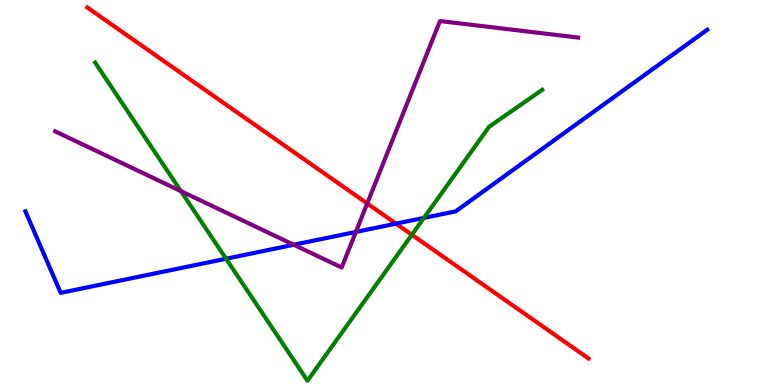[{'lines': ['blue', 'red'], 'intersections': [{'x': 5.11, 'y': 4.19}]}, {'lines': ['green', 'red'], 'intersections': [{'x': 5.31, 'y': 3.9}]}, {'lines': ['purple', 'red'], 'intersections': [{'x': 4.74, 'y': 4.71}]}, {'lines': ['blue', 'green'], 'intersections': [{'x': 2.92, 'y': 3.28}, {'x': 5.47, 'y': 4.34}]}, {'lines': ['blue', 'purple'], 'intersections': [{'x': 3.79, 'y': 3.64}, {'x': 4.59, 'y': 3.98}]}, {'lines': ['green', 'purple'], 'intersections': [{'x': 2.33, 'y': 5.04}]}]